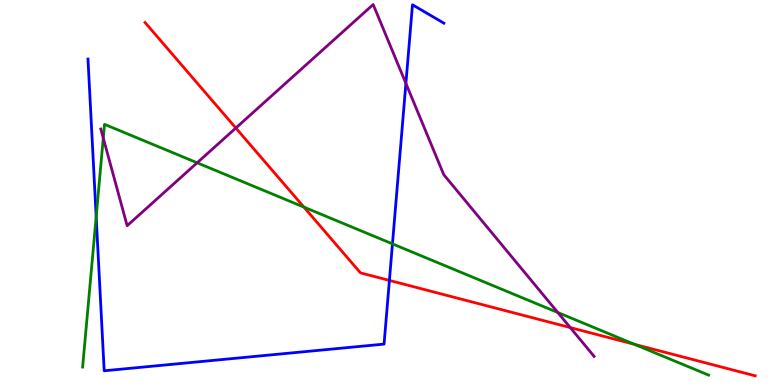[{'lines': ['blue', 'red'], 'intersections': [{'x': 5.02, 'y': 2.72}]}, {'lines': ['green', 'red'], 'intersections': [{'x': 3.92, 'y': 4.62}, {'x': 8.19, 'y': 1.06}]}, {'lines': ['purple', 'red'], 'intersections': [{'x': 3.04, 'y': 6.68}, {'x': 7.36, 'y': 1.49}]}, {'lines': ['blue', 'green'], 'intersections': [{'x': 1.24, 'y': 4.37}, {'x': 5.06, 'y': 3.67}]}, {'lines': ['blue', 'purple'], 'intersections': [{'x': 5.24, 'y': 7.83}]}, {'lines': ['green', 'purple'], 'intersections': [{'x': 1.33, 'y': 6.41}, {'x': 2.54, 'y': 5.77}, {'x': 7.2, 'y': 1.88}]}]